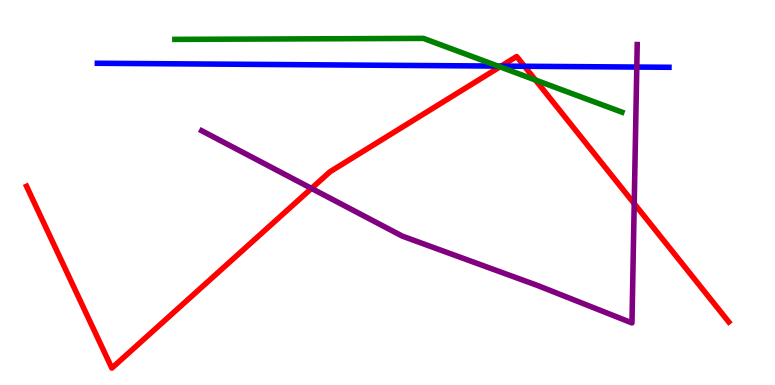[{'lines': ['blue', 'red'], 'intersections': [{'x': 6.47, 'y': 8.28}, {'x': 6.77, 'y': 8.28}]}, {'lines': ['green', 'red'], 'intersections': [{'x': 6.45, 'y': 8.26}, {'x': 6.91, 'y': 7.92}]}, {'lines': ['purple', 'red'], 'intersections': [{'x': 4.02, 'y': 5.11}, {'x': 8.18, 'y': 4.71}]}, {'lines': ['blue', 'green'], 'intersections': [{'x': 6.43, 'y': 8.28}]}, {'lines': ['blue', 'purple'], 'intersections': [{'x': 8.22, 'y': 8.26}]}, {'lines': ['green', 'purple'], 'intersections': []}]